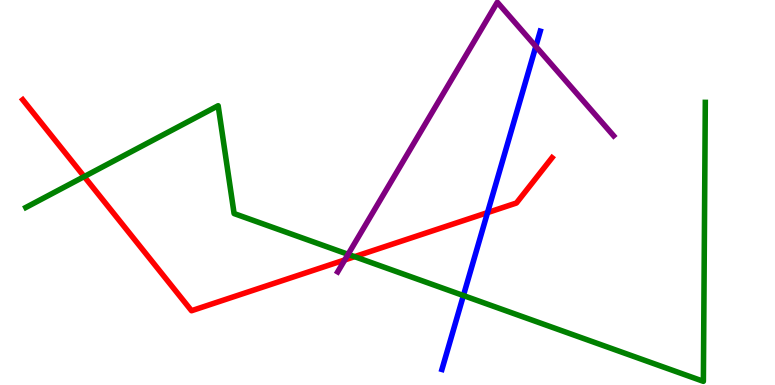[{'lines': ['blue', 'red'], 'intersections': [{'x': 6.29, 'y': 4.48}]}, {'lines': ['green', 'red'], 'intersections': [{'x': 1.09, 'y': 5.41}, {'x': 4.58, 'y': 3.33}]}, {'lines': ['purple', 'red'], 'intersections': [{'x': 4.45, 'y': 3.25}]}, {'lines': ['blue', 'green'], 'intersections': [{'x': 5.98, 'y': 2.32}]}, {'lines': ['blue', 'purple'], 'intersections': [{'x': 6.91, 'y': 8.79}]}, {'lines': ['green', 'purple'], 'intersections': [{'x': 4.49, 'y': 3.39}]}]